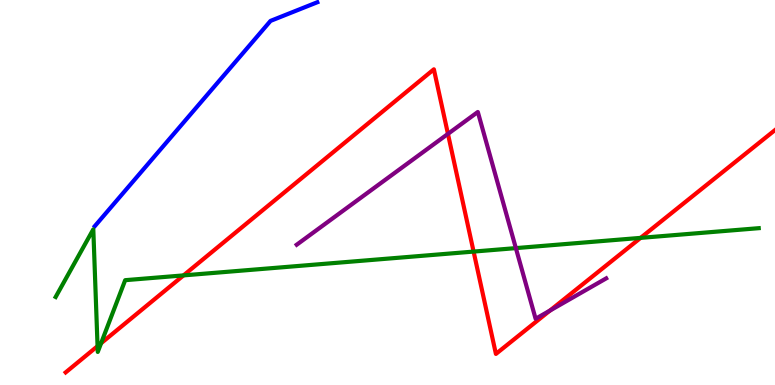[{'lines': ['blue', 'red'], 'intersections': []}, {'lines': ['green', 'red'], 'intersections': [{'x': 1.26, 'y': 1.01}, {'x': 1.3, 'y': 1.08}, {'x': 2.37, 'y': 2.85}, {'x': 6.11, 'y': 3.47}, {'x': 8.27, 'y': 3.82}]}, {'lines': ['purple', 'red'], 'intersections': [{'x': 5.78, 'y': 6.52}, {'x': 7.1, 'y': 1.93}]}, {'lines': ['blue', 'green'], 'intersections': []}, {'lines': ['blue', 'purple'], 'intersections': []}, {'lines': ['green', 'purple'], 'intersections': [{'x': 6.66, 'y': 3.56}]}]